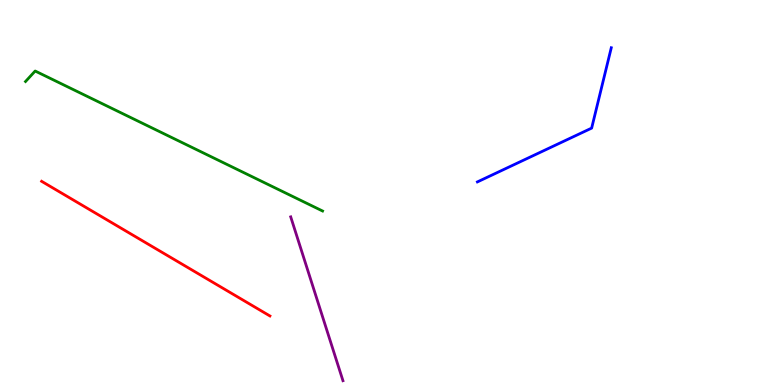[{'lines': ['blue', 'red'], 'intersections': []}, {'lines': ['green', 'red'], 'intersections': []}, {'lines': ['purple', 'red'], 'intersections': []}, {'lines': ['blue', 'green'], 'intersections': []}, {'lines': ['blue', 'purple'], 'intersections': []}, {'lines': ['green', 'purple'], 'intersections': []}]